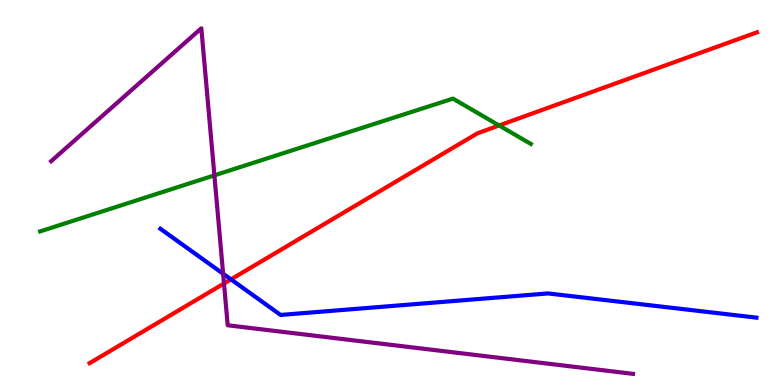[{'lines': ['blue', 'red'], 'intersections': [{'x': 2.98, 'y': 2.74}]}, {'lines': ['green', 'red'], 'intersections': [{'x': 6.44, 'y': 6.74}]}, {'lines': ['purple', 'red'], 'intersections': [{'x': 2.89, 'y': 2.64}]}, {'lines': ['blue', 'green'], 'intersections': []}, {'lines': ['blue', 'purple'], 'intersections': [{'x': 2.88, 'y': 2.89}]}, {'lines': ['green', 'purple'], 'intersections': [{'x': 2.77, 'y': 5.45}]}]